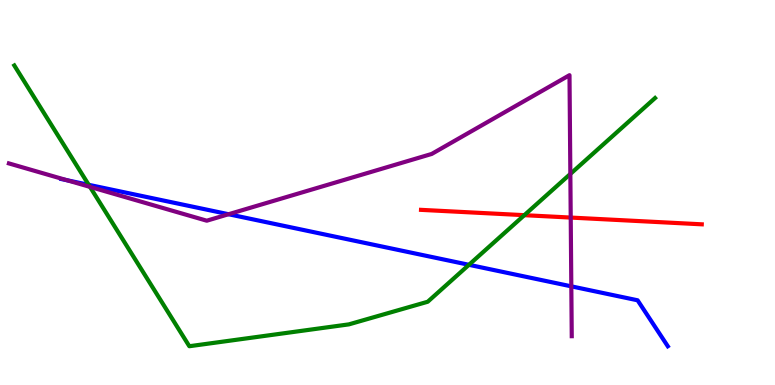[{'lines': ['blue', 'red'], 'intersections': []}, {'lines': ['green', 'red'], 'intersections': [{'x': 6.77, 'y': 4.41}]}, {'lines': ['purple', 'red'], 'intersections': [{'x': 7.36, 'y': 4.35}]}, {'lines': ['blue', 'green'], 'intersections': [{'x': 1.14, 'y': 5.2}, {'x': 6.05, 'y': 3.12}]}, {'lines': ['blue', 'purple'], 'intersections': [{'x': 0.866, 'y': 5.32}, {'x': 2.95, 'y': 4.44}, {'x': 7.37, 'y': 2.56}]}, {'lines': ['green', 'purple'], 'intersections': [{'x': 1.16, 'y': 5.15}, {'x': 7.36, 'y': 5.48}]}]